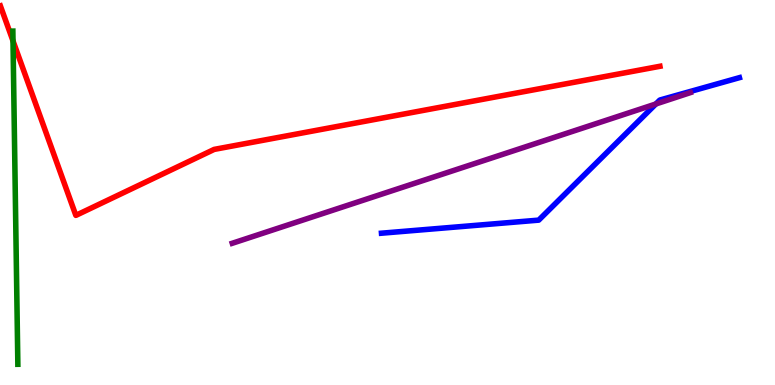[{'lines': ['blue', 'red'], 'intersections': []}, {'lines': ['green', 'red'], 'intersections': [{'x': 0.168, 'y': 8.94}]}, {'lines': ['purple', 'red'], 'intersections': []}, {'lines': ['blue', 'green'], 'intersections': []}, {'lines': ['blue', 'purple'], 'intersections': [{'x': 8.46, 'y': 7.3}]}, {'lines': ['green', 'purple'], 'intersections': []}]